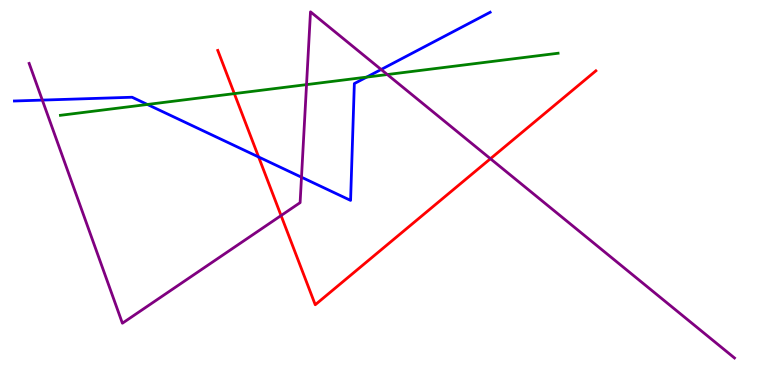[{'lines': ['blue', 'red'], 'intersections': [{'x': 3.34, 'y': 5.92}]}, {'lines': ['green', 'red'], 'intersections': [{'x': 3.02, 'y': 7.57}]}, {'lines': ['purple', 'red'], 'intersections': [{'x': 3.63, 'y': 4.4}, {'x': 6.33, 'y': 5.88}]}, {'lines': ['blue', 'green'], 'intersections': [{'x': 1.9, 'y': 7.29}, {'x': 4.73, 'y': 8.0}]}, {'lines': ['blue', 'purple'], 'intersections': [{'x': 0.546, 'y': 7.4}, {'x': 3.89, 'y': 5.4}, {'x': 4.92, 'y': 8.19}]}, {'lines': ['green', 'purple'], 'intersections': [{'x': 3.96, 'y': 7.8}, {'x': 5.0, 'y': 8.06}]}]